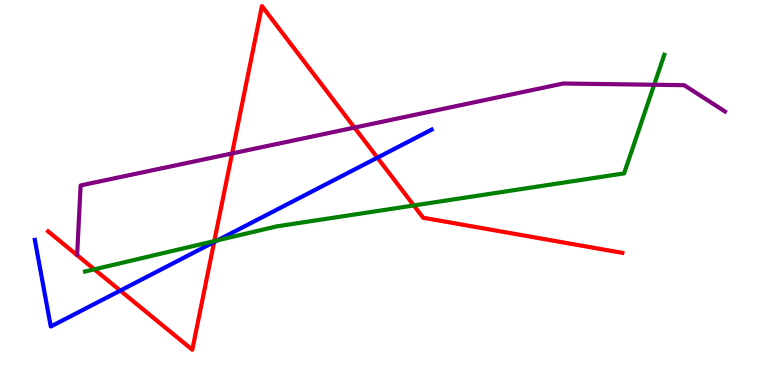[{'lines': ['blue', 'red'], 'intersections': [{'x': 1.55, 'y': 2.45}, {'x': 2.76, 'y': 3.71}, {'x': 4.87, 'y': 5.9}]}, {'lines': ['green', 'red'], 'intersections': [{'x': 1.22, 'y': 3.0}, {'x': 2.77, 'y': 3.74}, {'x': 5.34, 'y': 4.66}]}, {'lines': ['purple', 'red'], 'intersections': [{'x': 2.99, 'y': 6.01}, {'x': 4.57, 'y': 6.69}]}, {'lines': ['blue', 'green'], 'intersections': [{'x': 2.81, 'y': 3.76}]}, {'lines': ['blue', 'purple'], 'intersections': []}, {'lines': ['green', 'purple'], 'intersections': [{'x': 8.44, 'y': 7.8}]}]